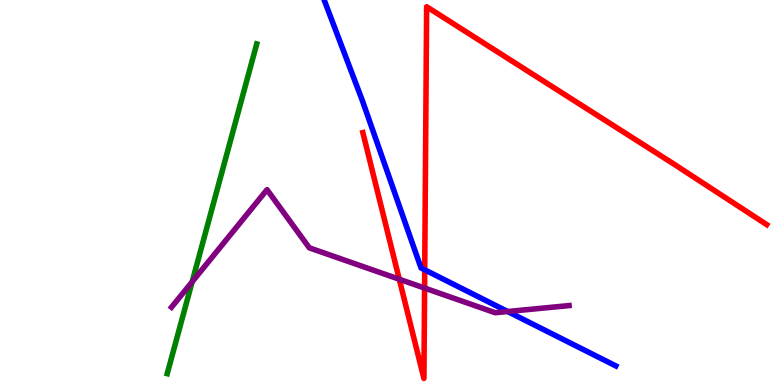[{'lines': ['blue', 'red'], 'intersections': [{'x': 5.48, 'y': 2.99}]}, {'lines': ['green', 'red'], 'intersections': []}, {'lines': ['purple', 'red'], 'intersections': [{'x': 5.15, 'y': 2.75}, {'x': 5.48, 'y': 2.52}]}, {'lines': ['blue', 'green'], 'intersections': []}, {'lines': ['blue', 'purple'], 'intersections': [{'x': 6.55, 'y': 1.91}]}, {'lines': ['green', 'purple'], 'intersections': [{'x': 2.48, 'y': 2.68}]}]